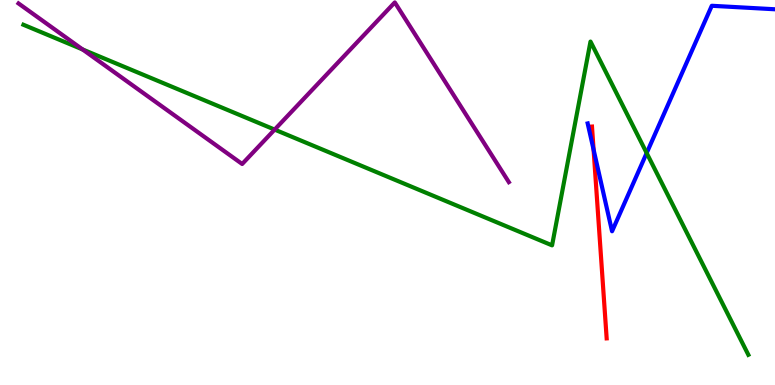[{'lines': ['blue', 'red'], 'intersections': [{'x': 7.66, 'y': 6.11}]}, {'lines': ['green', 'red'], 'intersections': []}, {'lines': ['purple', 'red'], 'intersections': []}, {'lines': ['blue', 'green'], 'intersections': [{'x': 8.34, 'y': 6.03}]}, {'lines': ['blue', 'purple'], 'intersections': []}, {'lines': ['green', 'purple'], 'intersections': [{'x': 1.07, 'y': 8.72}, {'x': 3.54, 'y': 6.63}]}]